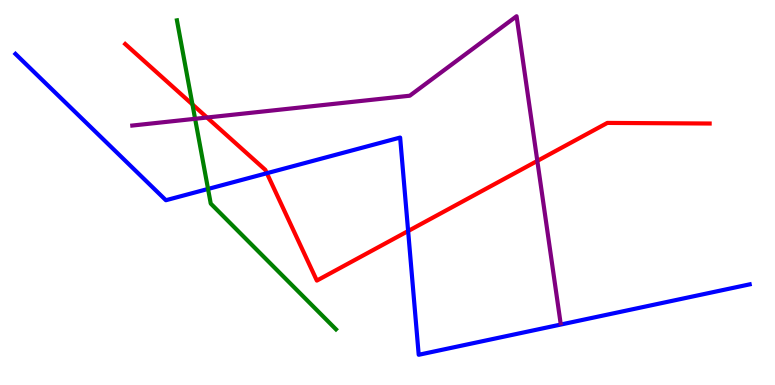[{'lines': ['blue', 'red'], 'intersections': [{'x': 3.44, 'y': 5.5}, {'x': 5.27, 'y': 4.0}]}, {'lines': ['green', 'red'], 'intersections': [{'x': 2.48, 'y': 7.29}]}, {'lines': ['purple', 'red'], 'intersections': [{'x': 2.67, 'y': 6.95}, {'x': 6.93, 'y': 5.82}]}, {'lines': ['blue', 'green'], 'intersections': [{'x': 2.68, 'y': 5.09}]}, {'lines': ['blue', 'purple'], 'intersections': []}, {'lines': ['green', 'purple'], 'intersections': [{'x': 2.52, 'y': 6.91}]}]